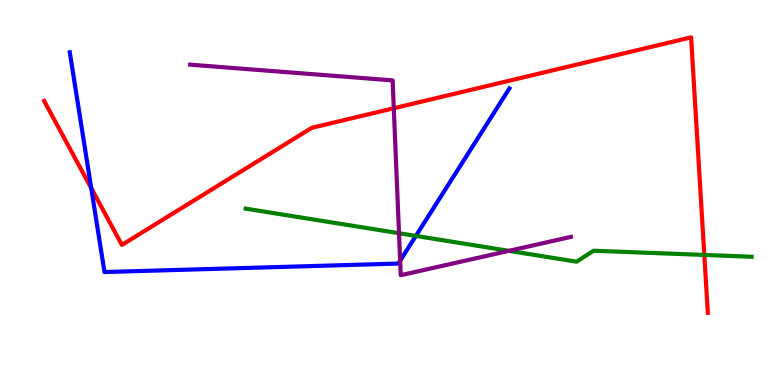[{'lines': ['blue', 'red'], 'intersections': [{'x': 1.18, 'y': 5.11}]}, {'lines': ['green', 'red'], 'intersections': [{'x': 9.09, 'y': 3.38}]}, {'lines': ['purple', 'red'], 'intersections': [{'x': 5.08, 'y': 7.19}]}, {'lines': ['blue', 'green'], 'intersections': [{'x': 5.37, 'y': 3.87}]}, {'lines': ['blue', 'purple'], 'intersections': [{'x': 5.16, 'y': 3.23}]}, {'lines': ['green', 'purple'], 'intersections': [{'x': 5.15, 'y': 3.94}, {'x': 6.57, 'y': 3.48}]}]